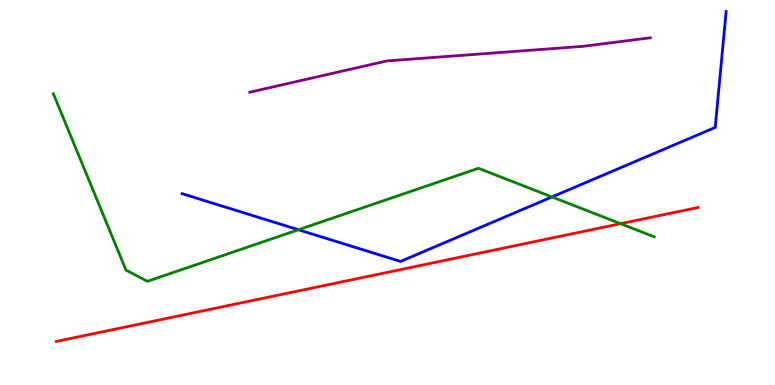[{'lines': ['blue', 'red'], 'intersections': []}, {'lines': ['green', 'red'], 'intersections': [{'x': 8.01, 'y': 4.19}]}, {'lines': ['purple', 'red'], 'intersections': []}, {'lines': ['blue', 'green'], 'intersections': [{'x': 3.85, 'y': 4.03}, {'x': 7.12, 'y': 4.88}]}, {'lines': ['blue', 'purple'], 'intersections': []}, {'lines': ['green', 'purple'], 'intersections': []}]